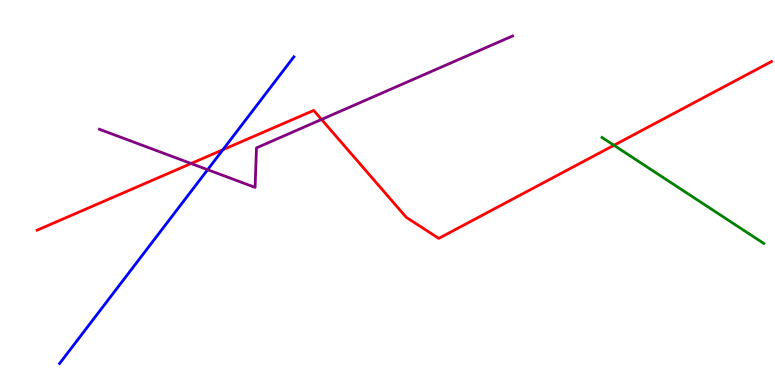[{'lines': ['blue', 'red'], 'intersections': [{'x': 2.88, 'y': 6.11}]}, {'lines': ['green', 'red'], 'intersections': [{'x': 7.92, 'y': 6.23}]}, {'lines': ['purple', 'red'], 'intersections': [{'x': 2.47, 'y': 5.75}, {'x': 4.15, 'y': 6.9}]}, {'lines': ['blue', 'green'], 'intersections': []}, {'lines': ['blue', 'purple'], 'intersections': [{'x': 2.68, 'y': 5.59}]}, {'lines': ['green', 'purple'], 'intersections': []}]